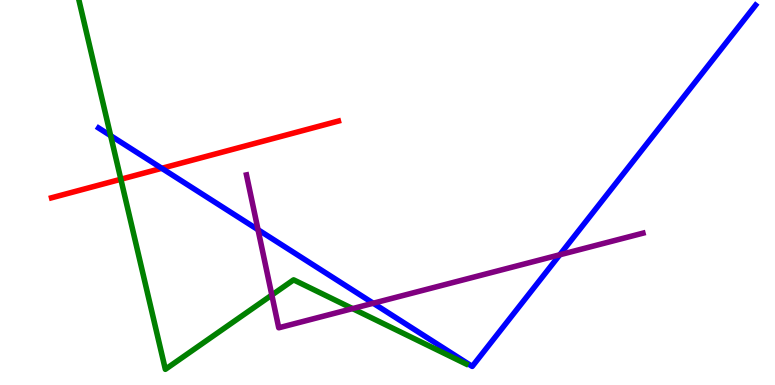[{'lines': ['blue', 'red'], 'intersections': [{'x': 2.09, 'y': 5.63}]}, {'lines': ['green', 'red'], 'intersections': [{'x': 1.56, 'y': 5.34}]}, {'lines': ['purple', 'red'], 'intersections': []}, {'lines': ['blue', 'green'], 'intersections': [{'x': 1.43, 'y': 6.48}]}, {'lines': ['blue', 'purple'], 'intersections': [{'x': 3.33, 'y': 4.03}, {'x': 4.82, 'y': 2.12}, {'x': 7.22, 'y': 3.38}]}, {'lines': ['green', 'purple'], 'intersections': [{'x': 3.51, 'y': 2.34}, {'x': 4.55, 'y': 1.98}]}]